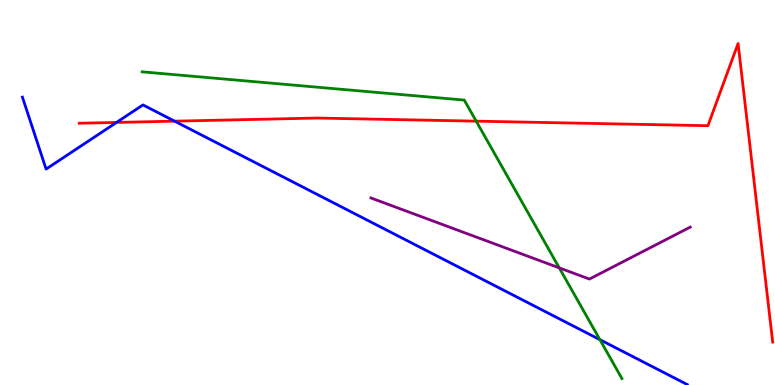[{'lines': ['blue', 'red'], 'intersections': [{'x': 1.5, 'y': 6.82}, {'x': 2.25, 'y': 6.85}]}, {'lines': ['green', 'red'], 'intersections': [{'x': 6.14, 'y': 6.85}]}, {'lines': ['purple', 'red'], 'intersections': []}, {'lines': ['blue', 'green'], 'intersections': [{'x': 7.74, 'y': 1.18}]}, {'lines': ['blue', 'purple'], 'intersections': []}, {'lines': ['green', 'purple'], 'intersections': [{'x': 7.22, 'y': 3.04}]}]